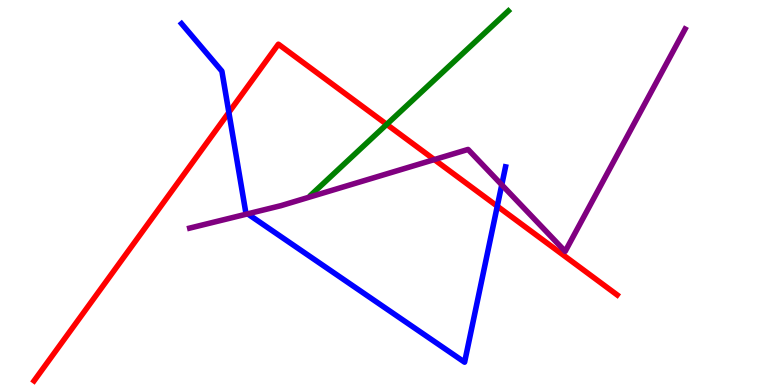[{'lines': ['blue', 'red'], 'intersections': [{'x': 2.95, 'y': 7.08}, {'x': 6.42, 'y': 4.64}]}, {'lines': ['green', 'red'], 'intersections': [{'x': 4.99, 'y': 6.77}]}, {'lines': ['purple', 'red'], 'intersections': [{'x': 5.6, 'y': 5.85}]}, {'lines': ['blue', 'green'], 'intersections': []}, {'lines': ['blue', 'purple'], 'intersections': [{'x': 3.2, 'y': 4.45}, {'x': 6.47, 'y': 5.2}]}, {'lines': ['green', 'purple'], 'intersections': []}]